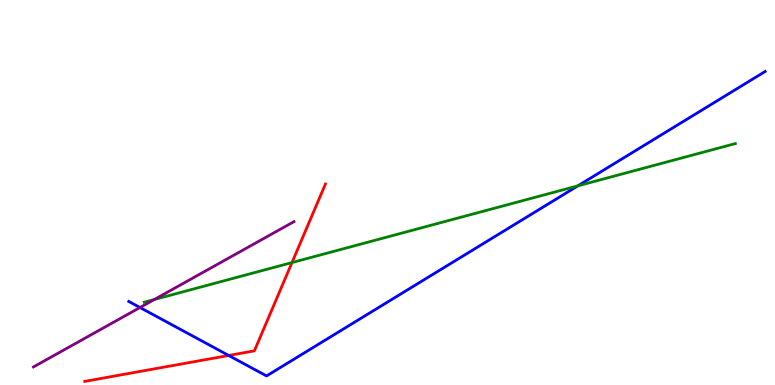[{'lines': ['blue', 'red'], 'intersections': [{'x': 2.95, 'y': 0.767}]}, {'lines': ['green', 'red'], 'intersections': [{'x': 3.77, 'y': 3.18}]}, {'lines': ['purple', 'red'], 'intersections': []}, {'lines': ['blue', 'green'], 'intersections': [{'x': 7.46, 'y': 5.17}]}, {'lines': ['blue', 'purple'], 'intersections': [{'x': 1.81, 'y': 2.01}]}, {'lines': ['green', 'purple'], 'intersections': [{'x': 1.99, 'y': 2.22}]}]